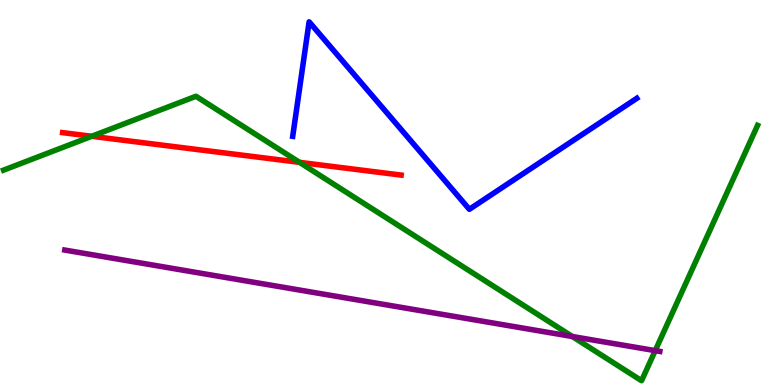[{'lines': ['blue', 'red'], 'intersections': []}, {'lines': ['green', 'red'], 'intersections': [{'x': 1.18, 'y': 6.46}, {'x': 3.86, 'y': 5.78}]}, {'lines': ['purple', 'red'], 'intersections': []}, {'lines': ['blue', 'green'], 'intersections': []}, {'lines': ['blue', 'purple'], 'intersections': []}, {'lines': ['green', 'purple'], 'intersections': [{'x': 7.39, 'y': 1.26}, {'x': 8.45, 'y': 0.893}]}]